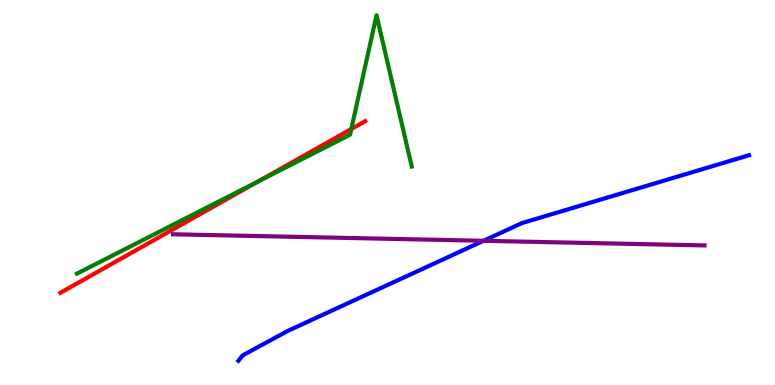[{'lines': ['blue', 'red'], 'intersections': []}, {'lines': ['green', 'red'], 'intersections': [{'x': 3.33, 'y': 5.29}, {'x': 4.53, 'y': 6.65}]}, {'lines': ['purple', 'red'], 'intersections': []}, {'lines': ['blue', 'green'], 'intersections': []}, {'lines': ['blue', 'purple'], 'intersections': [{'x': 6.24, 'y': 3.75}]}, {'lines': ['green', 'purple'], 'intersections': []}]